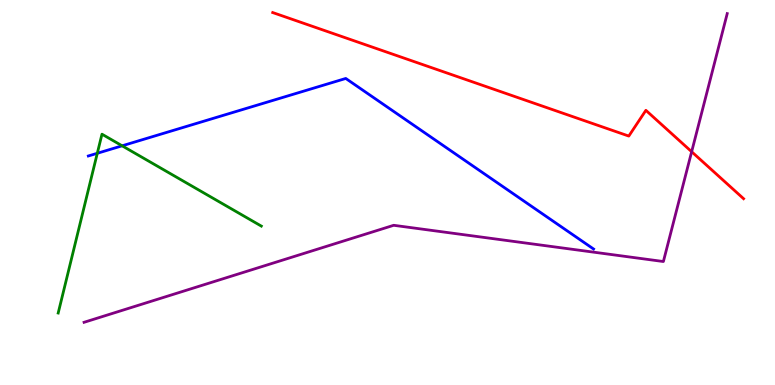[{'lines': ['blue', 'red'], 'intersections': []}, {'lines': ['green', 'red'], 'intersections': []}, {'lines': ['purple', 'red'], 'intersections': [{'x': 8.92, 'y': 6.06}]}, {'lines': ['blue', 'green'], 'intersections': [{'x': 1.26, 'y': 6.02}, {'x': 1.58, 'y': 6.21}]}, {'lines': ['blue', 'purple'], 'intersections': []}, {'lines': ['green', 'purple'], 'intersections': []}]